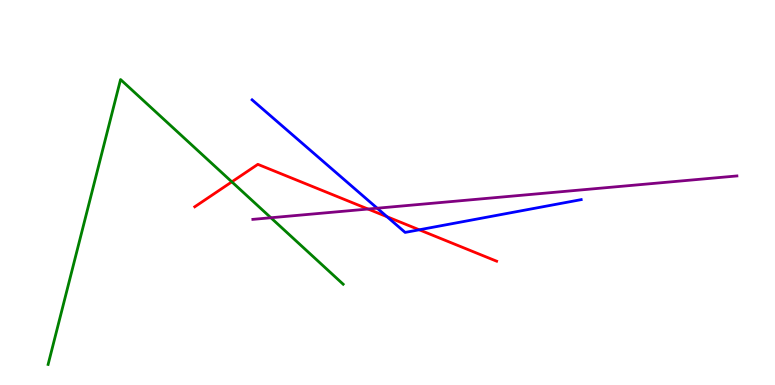[{'lines': ['blue', 'red'], 'intersections': [{'x': 4.99, 'y': 4.37}, {'x': 5.41, 'y': 4.03}]}, {'lines': ['green', 'red'], 'intersections': [{'x': 2.99, 'y': 5.28}]}, {'lines': ['purple', 'red'], 'intersections': [{'x': 4.75, 'y': 4.57}]}, {'lines': ['blue', 'green'], 'intersections': []}, {'lines': ['blue', 'purple'], 'intersections': [{'x': 4.87, 'y': 4.59}]}, {'lines': ['green', 'purple'], 'intersections': [{'x': 3.5, 'y': 4.34}]}]